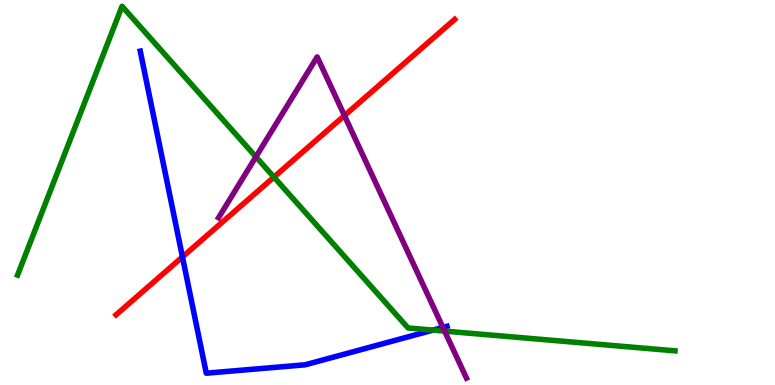[{'lines': ['blue', 'red'], 'intersections': [{'x': 2.35, 'y': 3.33}]}, {'lines': ['green', 'red'], 'intersections': [{'x': 3.53, 'y': 5.4}]}, {'lines': ['purple', 'red'], 'intersections': [{'x': 4.44, 'y': 7.0}]}, {'lines': ['blue', 'green'], 'intersections': [{'x': 5.59, 'y': 1.43}]}, {'lines': ['blue', 'purple'], 'intersections': [{'x': 5.71, 'y': 1.5}]}, {'lines': ['green', 'purple'], 'intersections': [{'x': 3.3, 'y': 5.93}, {'x': 5.74, 'y': 1.4}]}]